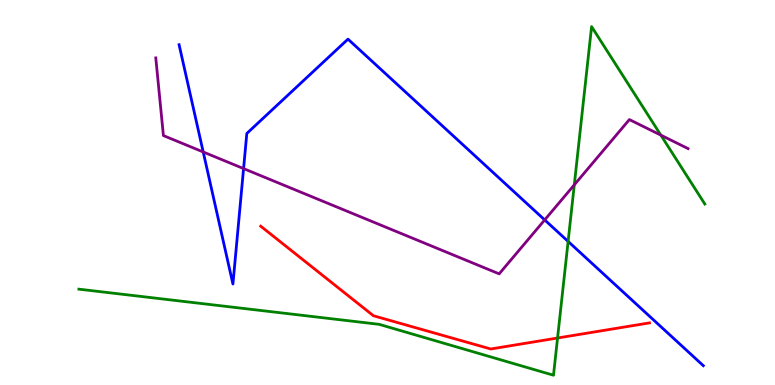[{'lines': ['blue', 'red'], 'intersections': []}, {'lines': ['green', 'red'], 'intersections': [{'x': 7.19, 'y': 1.22}]}, {'lines': ['purple', 'red'], 'intersections': []}, {'lines': ['blue', 'green'], 'intersections': [{'x': 7.33, 'y': 3.73}]}, {'lines': ['blue', 'purple'], 'intersections': [{'x': 2.62, 'y': 6.05}, {'x': 3.14, 'y': 5.62}, {'x': 7.03, 'y': 4.29}]}, {'lines': ['green', 'purple'], 'intersections': [{'x': 7.41, 'y': 5.2}, {'x': 8.53, 'y': 6.49}]}]